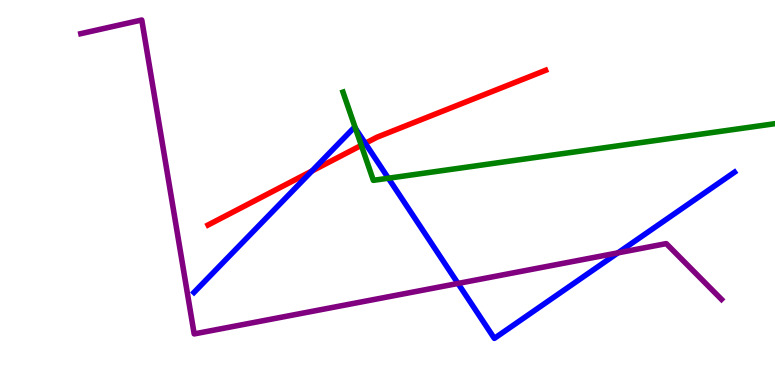[{'lines': ['blue', 'red'], 'intersections': [{'x': 4.02, 'y': 5.56}, {'x': 4.71, 'y': 6.28}]}, {'lines': ['green', 'red'], 'intersections': [{'x': 4.66, 'y': 6.22}]}, {'lines': ['purple', 'red'], 'intersections': []}, {'lines': ['blue', 'green'], 'intersections': [{'x': 4.59, 'y': 6.66}, {'x': 5.01, 'y': 5.37}]}, {'lines': ['blue', 'purple'], 'intersections': [{'x': 5.91, 'y': 2.64}, {'x': 7.97, 'y': 3.43}]}, {'lines': ['green', 'purple'], 'intersections': []}]